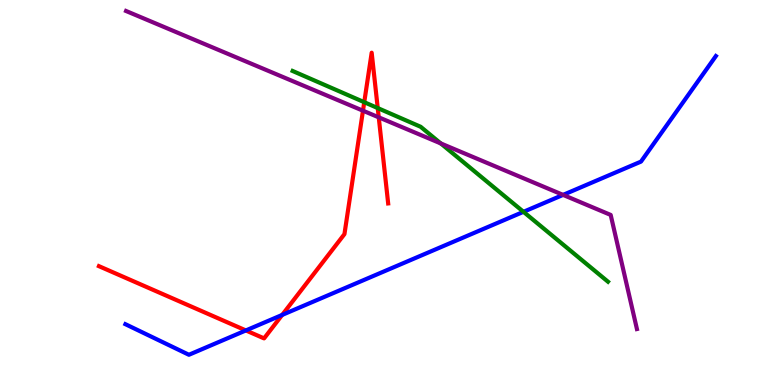[{'lines': ['blue', 'red'], 'intersections': [{'x': 3.17, 'y': 1.42}, {'x': 3.64, 'y': 1.82}]}, {'lines': ['green', 'red'], 'intersections': [{'x': 4.7, 'y': 7.35}, {'x': 4.87, 'y': 7.19}]}, {'lines': ['purple', 'red'], 'intersections': [{'x': 4.68, 'y': 7.12}, {'x': 4.89, 'y': 6.95}]}, {'lines': ['blue', 'green'], 'intersections': [{'x': 6.75, 'y': 4.5}]}, {'lines': ['blue', 'purple'], 'intersections': [{'x': 7.27, 'y': 4.94}]}, {'lines': ['green', 'purple'], 'intersections': [{'x': 5.69, 'y': 6.27}]}]